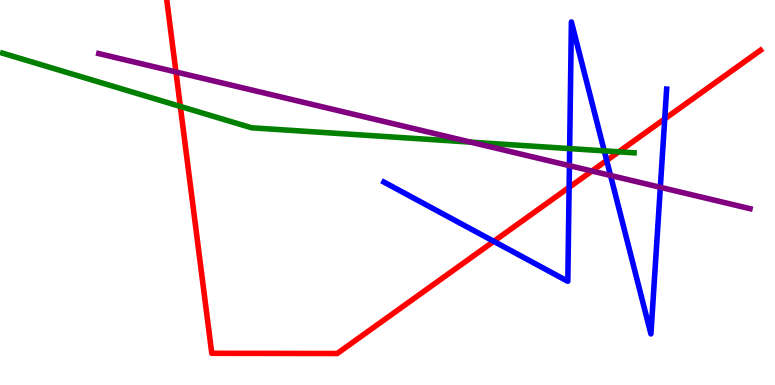[{'lines': ['blue', 'red'], 'intersections': [{'x': 6.37, 'y': 3.73}, {'x': 7.34, 'y': 5.13}, {'x': 7.83, 'y': 5.83}, {'x': 8.58, 'y': 6.91}]}, {'lines': ['green', 'red'], 'intersections': [{'x': 2.33, 'y': 7.24}, {'x': 7.98, 'y': 6.06}]}, {'lines': ['purple', 'red'], 'intersections': [{'x': 2.27, 'y': 8.13}, {'x': 7.64, 'y': 5.56}]}, {'lines': ['blue', 'green'], 'intersections': [{'x': 7.35, 'y': 6.14}, {'x': 7.8, 'y': 6.08}]}, {'lines': ['blue', 'purple'], 'intersections': [{'x': 7.35, 'y': 5.7}, {'x': 7.88, 'y': 5.44}, {'x': 8.52, 'y': 5.13}]}, {'lines': ['green', 'purple'], 'intersections': [{'x': 6.07, 'y': 6.31}]}]